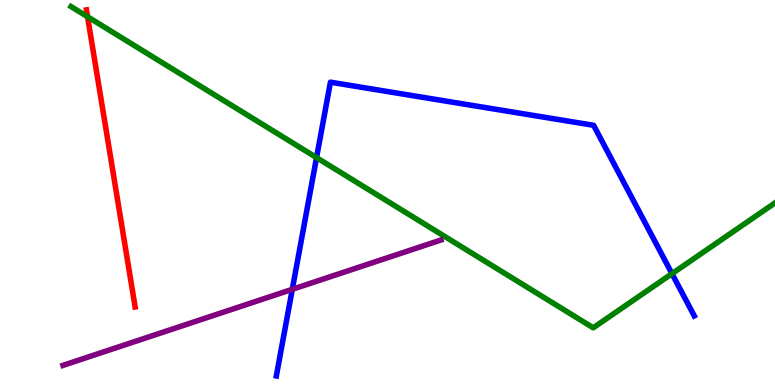[{'lines': ['blue', 'red'], 'intersections': []}, {'lines': ['green', 'red'], 'intersections': [{'x': 1.13, 'y': 9.57}]}, {'lines': ['purple', 'red'], 'intersections': []}, {'lines': ['blue', 'green'], 'intersections': [{'x': 4.08, 'y': 5.91}, {'x': 8.67, 'y': 2.89}]}, {'lines': ['blue', 'purple'], 'intersections': [{'x': 3.77, 'y': 2.49}]}, {'lines': ['green', 'purple'], 'intersections': []}]